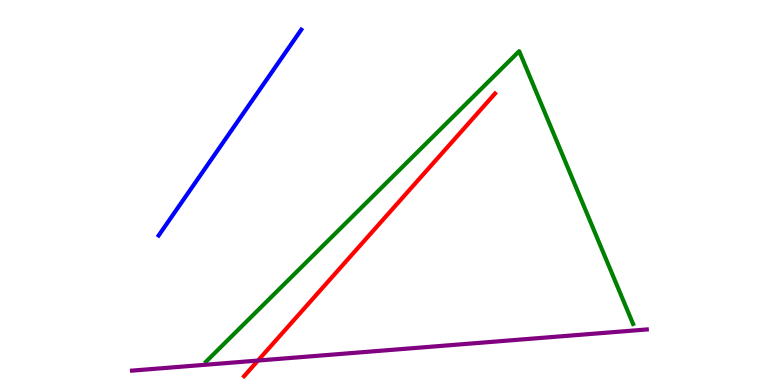[{'lines': ['blue', 'red'], 'intersections': []}, {'lines': ['green', 'red'], 'intersections': []}, {'lines': ['purple', 'red'], 'intersections': [{'x': 3.33, 'y': 0.635}]}, {'lines': ['blue', 'green'], 'intersections': []}, {'lines': ['blue', 'purple'], 'intersections': []}, {'lines': ['green', 'purple'], 'intersections': []}]